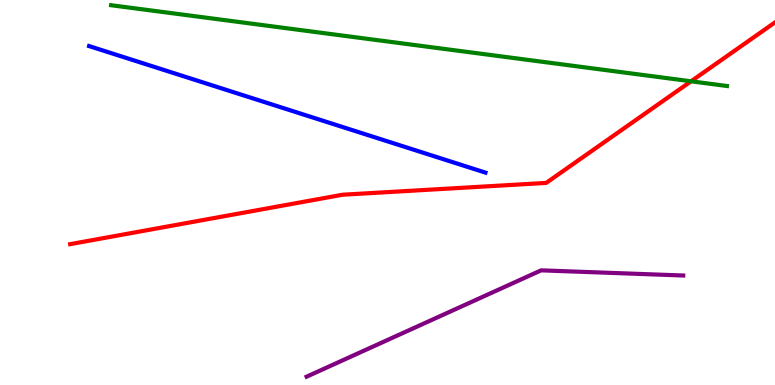[{'lines': ['blue', 'red'], 'intersections': []}, {'lines': ['green', 'red'], 'intersections': [{'x': 8.92, 'y': 7.89}]}, {'lines': ['purple', 'red'], 'intersections': []}, {'lines': ['blue', 'green'], 'intersections': []}, {'lines': ['blue', 'purple'], 'intersections': []}, {'lines': ['green', 'purple'], 'intersections': []}]